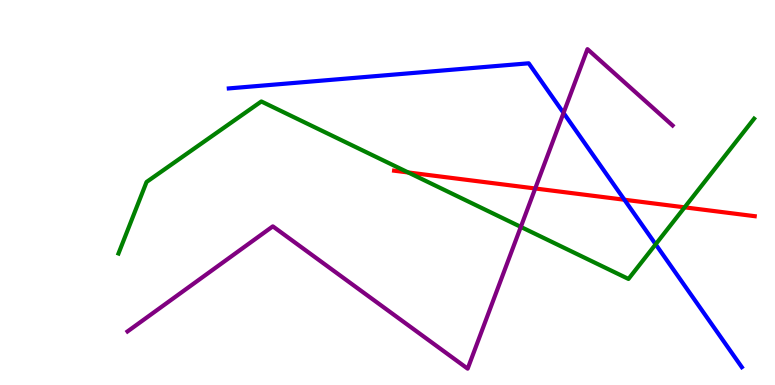[{'lines': ['blue', 'red'], 'intersections': [{'x': 8.06, 'y': 4.81}]}, {'lines': ['green', 'red'], 'intersections': [{'x': 5.27, 'y': 5.52}, {'x': 8.83, 'y': 4.61}]}, {'lines': ['purple', 'red'], 'intersections': [{'x': 6.91, 'y': 5.1}]}, {'lines': ['blue', 'green'], 'intersections': [{'x': 8.46, 'y': 3.65}]}, {'lines': ['blue', 'purple'], 'intersections': [{'x': 7.27, 'y': 7.07}]}, {'lines': ['green', 'purple'], 'intersections': [{'x': 6.72, 'y': 4.11}]}]